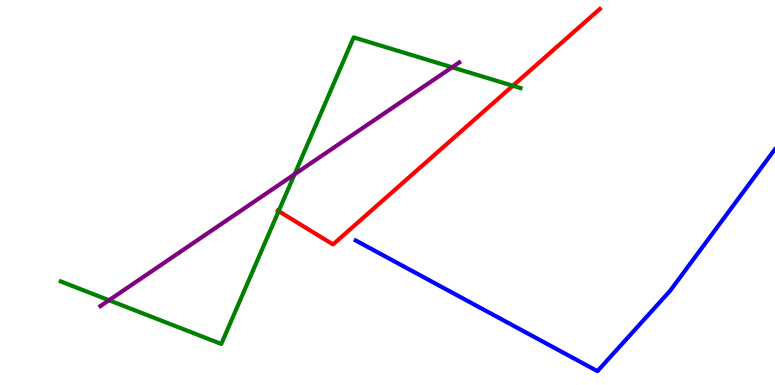[{'lines': ['blue', 'red'], 'intersections': []}, {'lines': ['green', 'red'], 'intersections': [{'x': 3.6, 'y': 4.52}, {'x': 6.62, 'y': 7.77}]}, {'lines': ['purple', 'red'], 'intersections': []}, {'lines': ['blue', 'green'], 'intersections': []}, {'lines': ['blue', 'purple'], 'intersections': []}, {'lines': ['green', 'purple'], 'intersections': [{'x': 1.41, 'y': 2.2}, {'x': 3.8, 'y': 5.47}, {'x': 5.83, 'y': 8.25}]}]